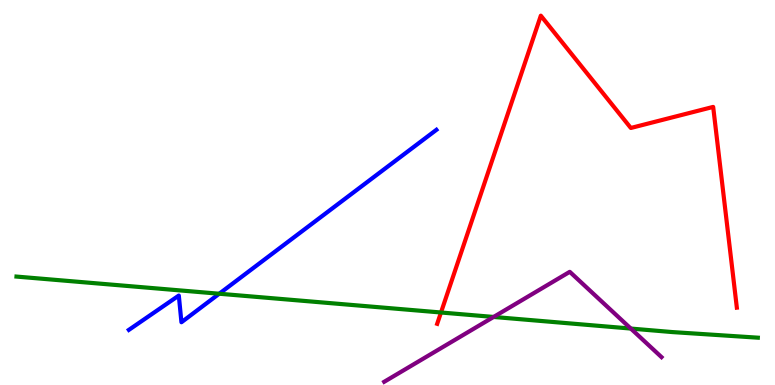[{'lines': ['blue', 'red'], 'intersections': []}, {'lines': ['green', 'red'], 'intersections': [{'x': 5.69, 'y': 1.88}]}, {'lines': ['purple', 'red'], 'intersections': []}, {'lines': ['blue', 'green'], 'intersections': [{'x': 2.83, 'y': 2.37}]}, {'lines': ['blue', 'purple'], 'intersections': []}, {'lines': ['green', 'purple'], 'intersections': [{'x': 6.37, 'y': 1.77}, {'x': 8.14, 'y': 1.47}]}]